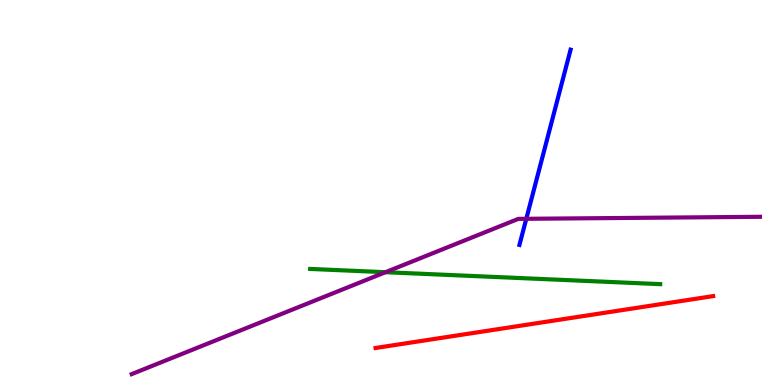[{'lines': ['blue', 'red'], 'intersections': []}, {'lines': ['green', 'red'], 'intersections': []}, {'lines': ['purple', 'red'], 'intersections': []}, {'lines': ['blue', 'green'], 'intersections': []}, {'lines': ['blue', 'purple'], 'intersections': [{'x': 6.79, 'y': 4.32}]}, {'lines': ['green', 'purple'], 'intersections': [{'x': 4.97, 'y': 2.93}]}]